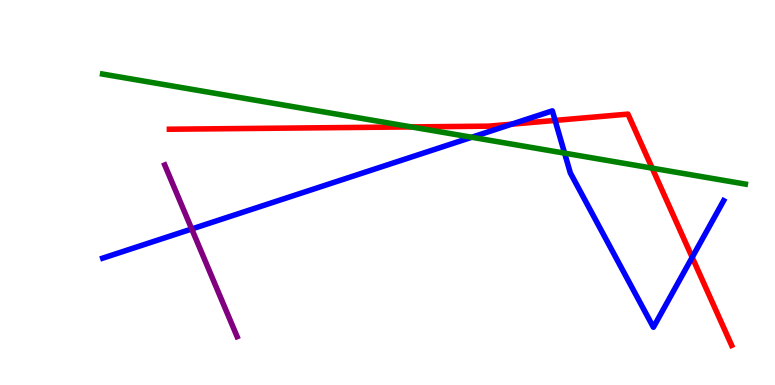[{'lines': ['blue', 'red'], 'intersections': [{'x': 6.6, 'y': 6.77}, {'x': 7.16, 'y': 6.87}, {'x': 8.93, 'y': 3.32}]}, {'lines': ['green', 'red'], 'intersections': [{'x': 5.31, 'y': 6.7}, {'x': 8.42, 'y': 5.63}]}, {'lines': ['purple', 'red'], 'intersections': []}, {'lines': ['blue', 'green'], 'intersections': [{'x': 6.09, 'y': 6.43}, {'x': 7.29, 'y': 6.02}]}, {'lines': ['blue', 'purple'], 'intersections': [{'x': 2.47, 'y': 4.05}]}, {'lines': ['green', 'purple'], 'intersections': []}]